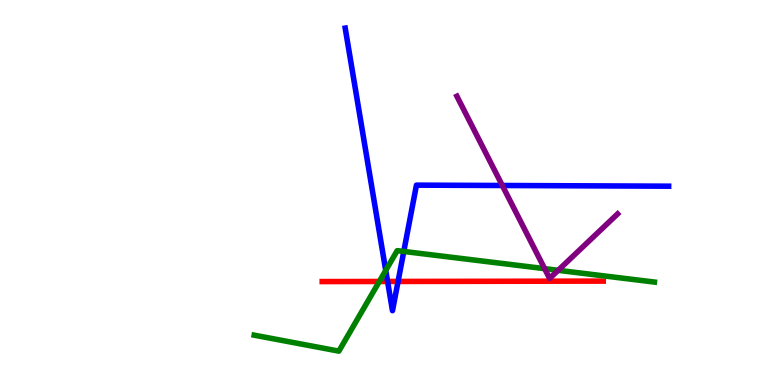[{'lines': ['blue', 'red'], 'intersections': [{'x': 5.0, 'y': 2.69}, {'x': 5.14, 'y': 2.69}]}, {'lines': ['green', 'red'], 'intersections': [{'x': 4.89, 'y': 2.69}]}, {'lines': ['purple', 'red'], 'intersections': []}, {'lines': ['blue', 'green'], 'intersections': [{'x': 4.98, 'y': 2.98}, {'x': 5.21, 'y': 3.47}]}, {'lines': ['blue', 'purple'], 'intersections': [{'x': 6.48, 'y': 5.18}]}, {'lines': ['green', 'purple'], 'intersections': [{'x': 7.03, 'y': 3.02}, {'x': 7.2, 'y': 2.98}]}]